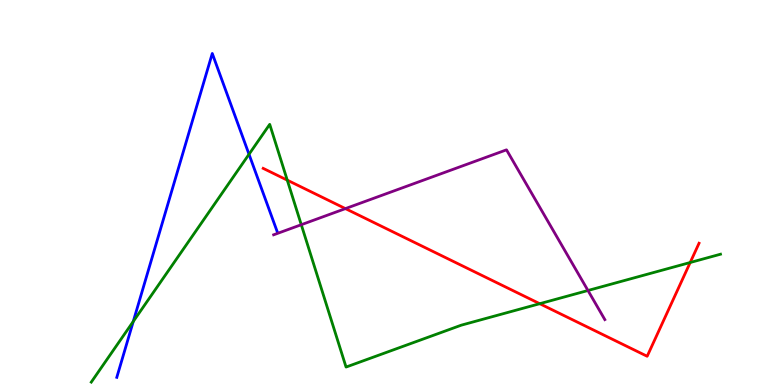[{'lines': ['blue', 'red'], 'intersections': []}, {'lines': ['green', 'red'], 'intersections': [{'x': 3.71, 'y': 5.32}, {'x': 6.96, 'y': 2.11}, {'x': 8.91, 'y': 3.18}]}, {'lines': ['purple', 'red'], 'intersections': [{'x': 4.46, 'y': 4.58}]}, {'lines': ['blue', 'green'], 'intersections': [{'x': 1.72, 'y': 1.65}, {'x': 3.21, 'y': 5.99}]}, {'lines': ['blue', 'purple'], 'intersections': []}, {'lines': ['green', 'purple'], 'intersections': [{'x': 3.89, 'y': 4.16}, {'x': 7.59, 'y': 2.45}]}]